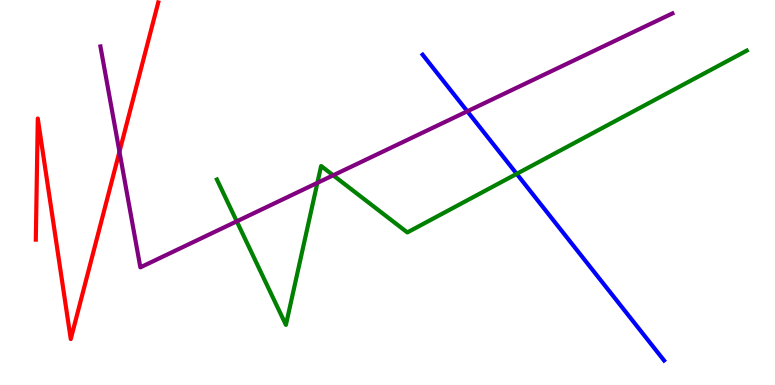[{'lines': ['blue', 'red'], 'intersections': []}, {'lines': ['green', 'red'], 'intersections': []}, {'lines': ['purple', 'red'], 'intersections': [{'x': 1.54, 'y': 6.06}]}, {'lines': ['blue', 'green'], 'intersections': [{'x': 6.67, 'y': 5.48}]}, {'lines': ['blue', 'purple'], 'intersections': [{'x': 6.03, 'y': 7.11}]}, {'lines': ['green', 'purple'], 'intersections': [{'x': 3.05, 'y': 4.25}, {'x': 4.1, 'y': 5.25}, {'x': 4.3, 'y': 5.45}]}]